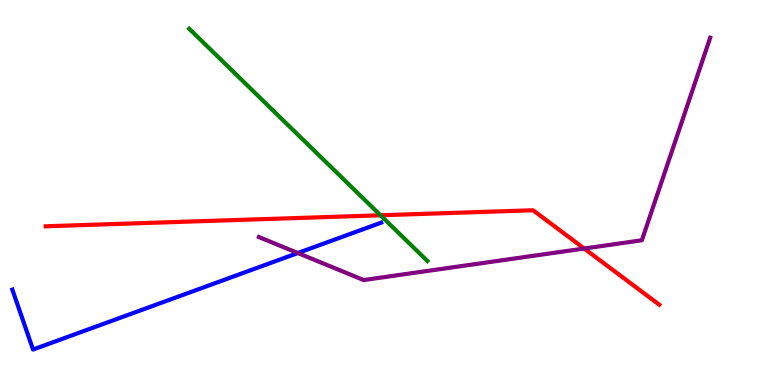[{'lines': ['blue', 'red'], 'intersections': []}, {'lines': ['green', 'red'], 'intersections': [{'x': 4.91, 'y': 4.41}]}, {'lines': ['purple', 'red'], 'intersections': [{'x': 7.54, 'y': 3.54}]}, {'lines': ['blue', 'green'], 'intersections': []}, {'lines': ['blue', 'purple'], 'intersections': [{'x': 3.84, 'y': 3.43}]}, {'lines': ['green', 'purple'], 'intersections': []}]